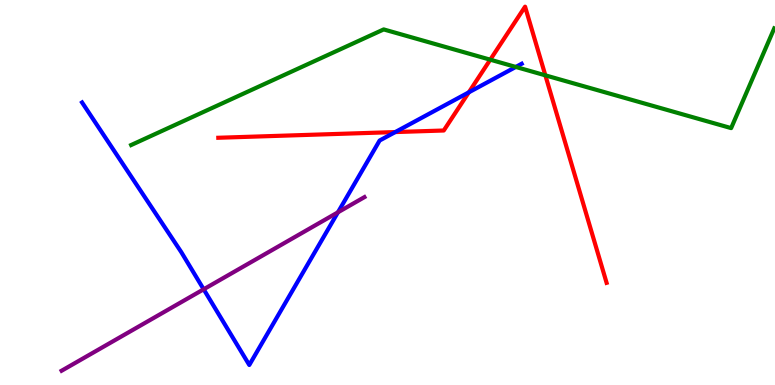[{'lines': ['blue', 'red'], 'intersections': [{'x': 5.1, 'y': 6.57}, {'x': 6.05, 'y': 7.6}]}, {'lines': ['green', 'red'], 'intersections': [{'x': 6.33, 'y': 8.45}, {'x': 7.04, 'y': 8.04}]}, {'lines': ['purple', 'red'], 'intersections': []}, {'lines': ['blue', 'green'], 'intersections': [{'x': 6.66, 'y': 8.26}]}, {'lines': ['blue', 'purple'], 'intersections': [{'x': 2.63, 'y': 2.49}, {'x': 4.36, 'y': 4.49}]}, {'lines': ['green', 'purple'], 'intersections': []}]